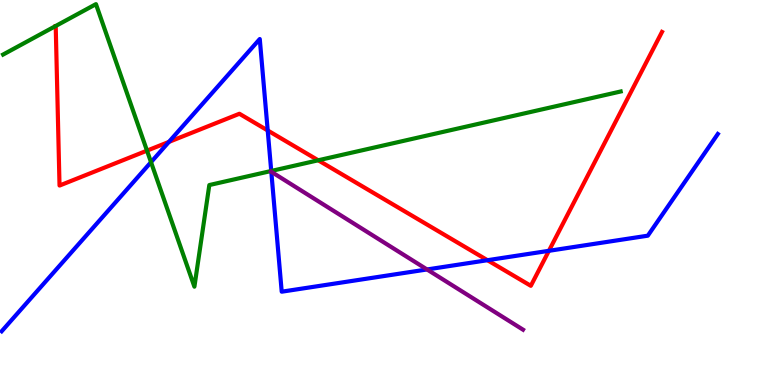[{'lines': ['blue', 'red'], 'intersections': [{'x': 2.18, 'y': 6.31}, {'x': 3.45, 'y': 6.61}, {'x': 6.29, 'y': 3.24}, {'x': 7.08, 'y': 3.49}]}, {'lines': ['green', 'red'], 'intersections': [{'x': 1.9, 'y': 6.09}, {'x': 4.11, 'y': 5.84}]}, {'lines': ['purple', 'red'], 'intersections': []}, {'lines': ['blue', 'green'], 'intersections': [{'x': 1.95, 'y': 5.79}, {'x': 3.5, 'y': 5.56}]}, {'lines': ['blue', 'purple'], 'intersections': [{'x': 3.5, 'y': 5.54}, {'x': 5.51, 'y': 3.0}]}, {'lines': ['green', 'purple'], 'intersections': []}]